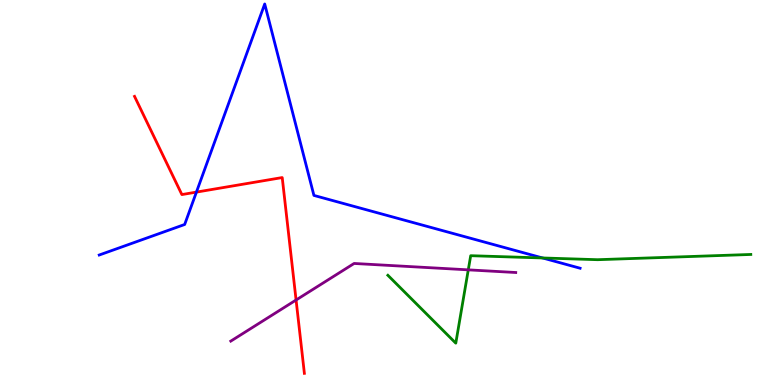[{'lines': ['blue', 'red'], 'intersections': [{'x': 2.53, 'y': 5.01}]}, {'lines': ['green', 'red'], 'intersections': []}, {'lines': ['purple', 'red'], 'intersections': [{'x': 3.82, 'y': 2.21}]}, {'lines': ['blue', 'green'], 'intersections': [{'x': 7.0, 'y': 3.3}]}, {'lines': ['blue', 'purple'], 'intersections': []}, {'lines': ['green', 'purple'], 'intersections': [{'x': 6.04, 'y': 2.99}]}]